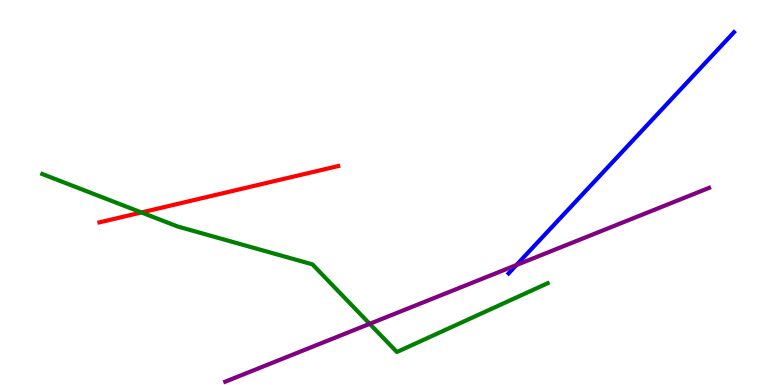[{'lines': ['blue', 'red'], 'intersections': []}, {'lines': ['green', 'red'], 'intersections': [{'x': 1.82, 'y': 4.48}]}, {'lines': ['purple', 'red'], 'intersections': []}, {'lines': ['blue', 'green'], 'intersections': []}, {'lines': ['blue', 'purple'], 'intersections': [{'x': 6.66, 'y': 3.12}]}, {'lines': ['green', 'purple'], 'intersections': [{'x': 4.77, 'y': 1.59}]}]